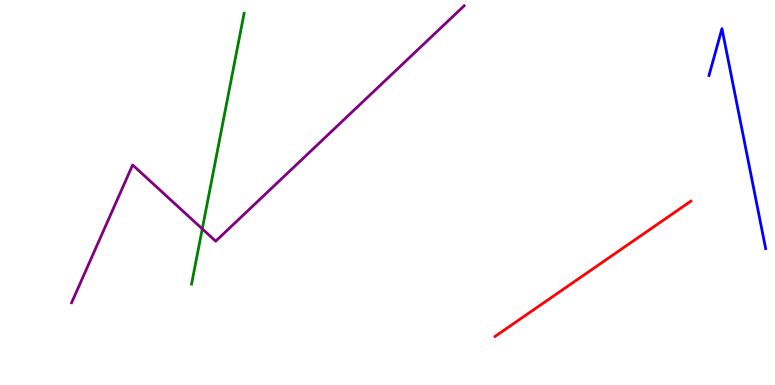[{'lines': ['blue', 'red'], 'intersections': []}, {'lines': ['green', 'red'], 'intersections': []}, {'lines': ['purple', 'red'], 'intersections': []}, {'lines': ['blue', 'green'], 'intersections': []}, {'lines': ['blue', 'purple'], 'intersections': []}, {'lines': ['green', 'purple'], 'intersections': [{'x': 2.61, 'y': 4.06}]}]